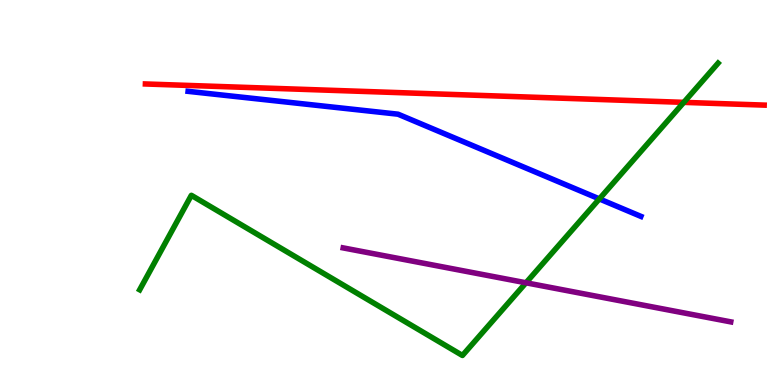[{'lines': ['blue', 'red'], 'intersections': []}, {'lines': ['green', 'red'], 'intersections': [{'x': 8.82, 'y': 7.34}]}, {'lines': ['purple', 'red'], 'intersections': []}, {'lines': ['blue', 'green'], 'intersections': [{'x': 7.73, 'y': 4.83}]}, {'lines': ['blue', 'purple'], 'intersections': []}, {'lines': ['green', 'purple'], 'intersections': [{'x': 6.79, 'y': 2.65}]}]